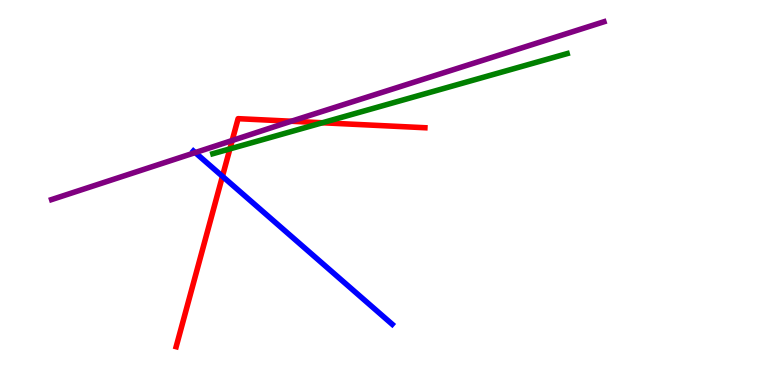[{'lines': ['blue', 'red'], 'intersections': [{'x': 2.87, 'y': 5.42}]}, {'lines': ['green', 'red'], 'intersections': [{'x': 2.97, 'y': 6.13}, {'x': 4.16, 'y': 6.81}]}, {'lines': ['purple', 'red'], 'intersections': [{'x': 3.0, 'y': 6.35}, {'x': 3.76, 'y': 6.85}]}, {'lines': ['blue', 'green'], 'intersections': []}, {'lines': ['blue', 'purple'], 'intersections': [{'x': 2.52, 'y': 6.04}]}, {'lines': ['green', 'purple'], 'intersections': []}]